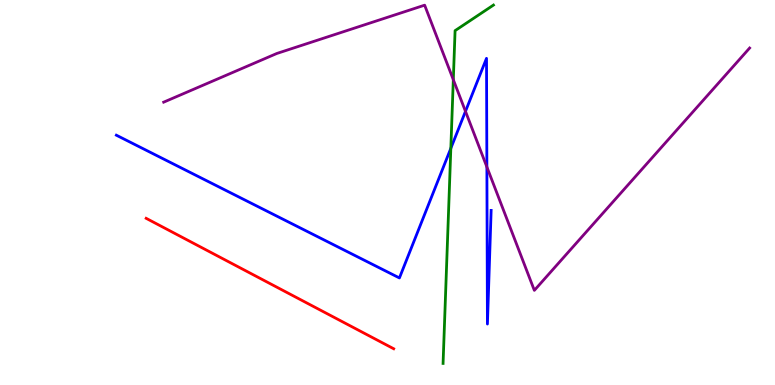[{'lines': ['blue', 'red'], 'intersections': []}, {'lines': ['green', 'red'], 'intersections': []}, {'lines': ['purple', 'red'], 'intersections': []}, {'lines': ['blue', 'green'], 'intersections': [{'x': 5.82, 'y': 6.15}]}, {'lines': ['blue', 'purple'], 'intersections': [{'x': 6.01, 'y': 7.11}, {'x': 6.28, 'y': 5.66}]}, {'lines': ['green', 'purple'], 'intersections': [{'x': 5.85, 'y': 7.93}]}]